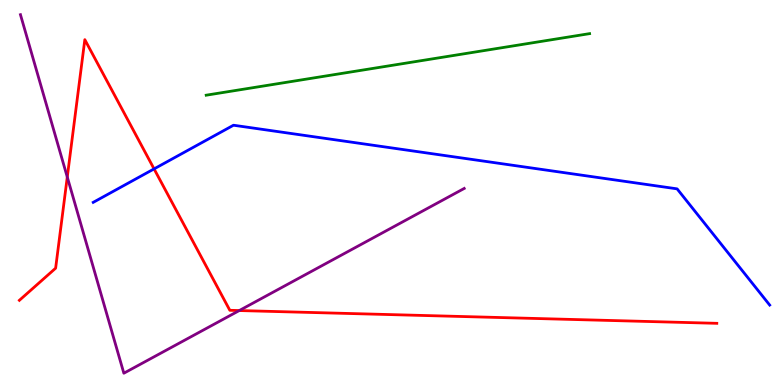[{'lines': ['blue', 'red'], 'intersections': [{'x': 1.99, 'y': 5.61}]}, {'lines': ['green', 'red'], 'intersections': []}, {'lines': ['purple', 'red'], 'intersections': [{'x': 0.868, 'y': 5.4}, {'x': 3.09, 'y': 1.93}]}, {'lines': ['blue', 'green'], 'intersections': []}, {'lines': ['blue', 'purple'], 'intersections': []}, {'lines': ['green', 'purple'], 'intersections': []}]